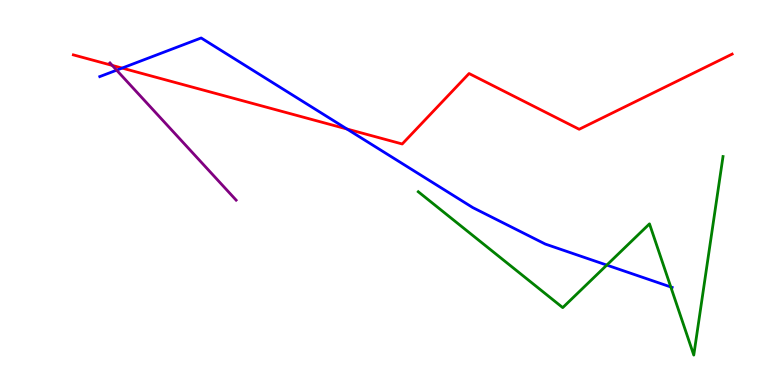[{'lines': ['blue', 'red'], 'intersections': [{'x': 1.58, 'y': 8.23}, {'x': 4.48, 'y': 6.65}]}, {'lines': ['green', 'red'], 'intersections': []}, {'lines': ['purple', 'red'], 'intersections': [{'x': 1.45, 'y': 8.3}]}, {'lines': ['blue', 'green'], 'intersections': [{'x': 7.83, 'y': 3.11}, {'x': 8.66, 'y': 2.55}]}, {'lines': ['blue', 'purple'], 'intersections': [{'x': 1.5, 'y': 8.18}]}, {'lines': ['green', 'purple'], 'intersections': []}]